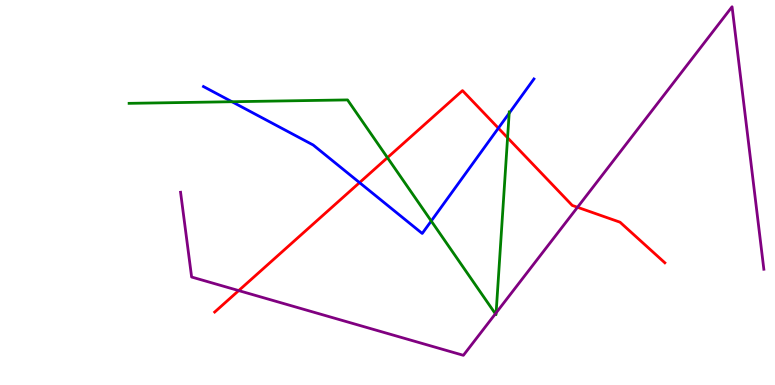[{'lines': ['blue', 'red'], 'intersections': [{'x': 4.64, 'y': 5.26}, {'x': 6.43, 'y': 6.67}]}, {'lines': ['green', 'red'], 'intersections': [{'x': 5.0, 'y': 5.9}, {'x': 6.55, 'y': 6.42}]}, {'lines': ['purple', 'red'], 'intersections': [{'x': 3.08, 'y': 2.45}, {'x': 7.45, 'y': 4.62}]}, {'lines': ['blue', 'green'], 'intersections': [{'x': 2.99, 'y': 7.36}, {'x': 5.56, 'y': 4.26}, {'x': 6.57, 'y': 7.06}]}, {'lines': ['blue', 'purple'], 'intersections': []}, {'lines': ['green', 'purple'], 'intersections': [{'x': 6.39, 'y': 1.85}, {'x': 6.4, 'y': 1.87}]}]